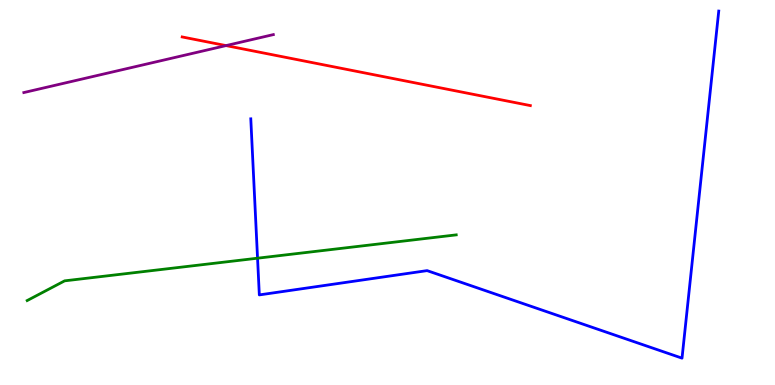[{'lines': ['blue', 'red'], 'intersections': []}, {'lines': ['green', 'red'], 'intersections': []}, {'lines': ['purple', 'red'], 'intersections': [{'x': 2.92, 'y': 8.82}]}, {'lines': ['blue', 'green'], 'intersections': [{'x': 3.32, 'y': 3.29}]}, {'lines': ['blue', 'purple'], 'intersections': []}, {'lines': ['green', 'purple'], 'intersections': []}]